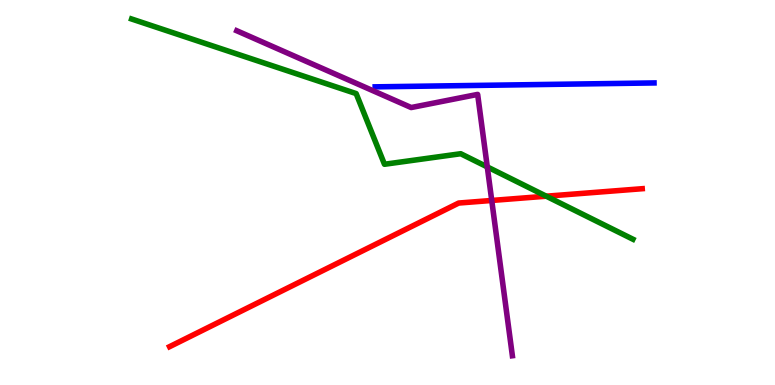[{'lines': ['blue', 'red'], 'intersections': []}, {'lines': ['green', 'red'], 'intersections': [{'x': 7.05, 'y': 4.9}]}, {'lines': ['purple', 'red'], 'intersections': [{'x': 6.35, 'y': 4.79}]}, {'lines': ['blue', 'green'], 'intersections': []}, {'lines': ['blue', 'purple'], 'intersections': []}, {'lines': ['green', 'purple'], 'intersections': [{'x': 6.29, 'y': 5.66}]}]